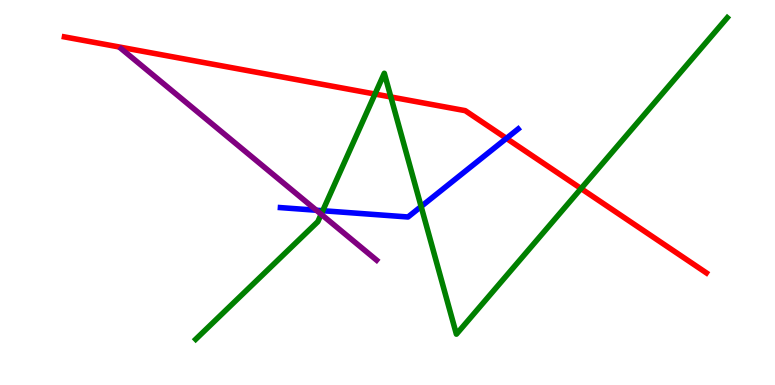[{'lines': ['blue', 'red'], 'intersections': [{'x': 6.53, 'y': 6.41}]}, {'lines': ['green', 'red'], 'intersections': [{'x': 4.84, 'y': 7.56}, {'x': 5.04, 'y': 7.48}, {'x': 7.5, 'y': 5.1}]}, {'lines': ['purple', 'red'], 'intersections': []}, {'lines': ['blue', 'green'], 'intersections': [{'x': 4.16, 'y': 4.53}, {'x': 5.43, 'y': 4.64}]}, {'lines': ['blue', 'purple'], 'intersections': [{'x': 4.08, 'y': 4.54}]}, {'lines': ['green', 'purple'], 'intersections': [{'x': 4.14, 'y': 4.44}]}]